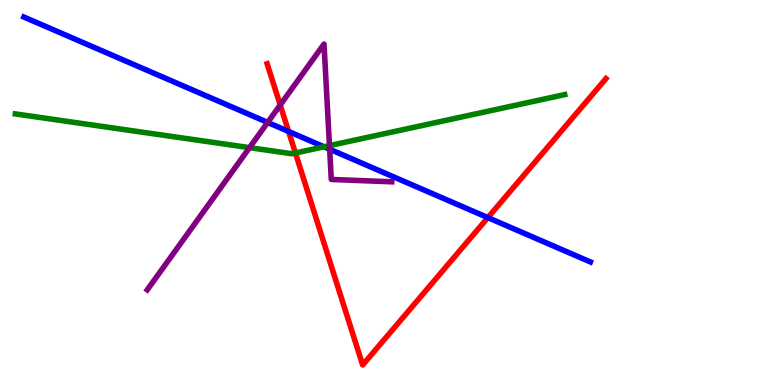[{'lines': ['blue', 'red'], 'intersections': [{'x': 3.72, 'y': 6.59}, {'x': 6.3, 'y': 4.35}]}, {'lines': ['green', 'red'], 'intersections': [{'x': 3.81, 'y': 6.03}]}, {'lines': ['purple', 'red'], 'intersections': [{'x': 3.62, 'y': 7.27}]}, {'lines': ['blue', 'green'], 'intersections': [{'x': 4.18, 'y': 6.19}]}, {'lines': ['blue', 'purple'], 'intersections': [{'x': 3.45, 'y': 6.82}, {'x': 4.25, 'y': 6.12}]}, {'lines': ['green', 'purple'], 'intersections': [{'x': 3.22, 'y': 6.17}, {'x': 4.25, 'y': 6.22}]}]